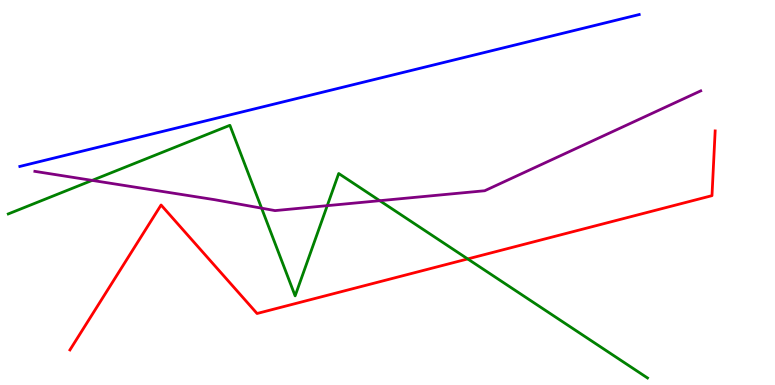[{'lines': ['blue', 'red'], 'intersections': []}, {'lines': ['green', 'red'], 'intersections': [{'x': 6.04, 'y': 3.27}]}, {'lines': ['purple', 'red'], 'intersections': []}, {'lines': ['blue', 'green'], 'intersections': []}, {'lines': ['blue', 'purple'], 'intersections': []}, {'lines': ['green', 'purple'], 'intersections': [{'x': 1.19, 'y': 5.31}, {'x': 3.38, 'y': 4.59}, {'x': 4.22, 'y': 4.66}, {'x': 4.9, 'y': 4.79}]}]